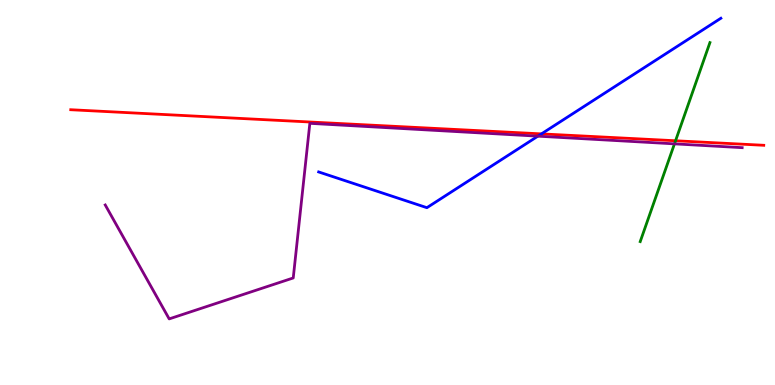[{'lines': ['blue', 'red'], 'intersections': [{'x': 6.99, 'y': 6.52}]}, {'lines': ['green', 'red'], 'intersections': [{'x': 8.72, 'y': 6.34}]}, {'lines': ['purple', 'red'], 'intersections': []}, {'lines': ['blue', 'green'], 'intersections': []}, {'lines': ['blue', 'purple'], 'intersections': [{'x': 6.94, 'y': 6.46}]}, {'lines': ['green', 'purple'], 'intersections': [{'x': 8.7, 'y': 6.26}]}]